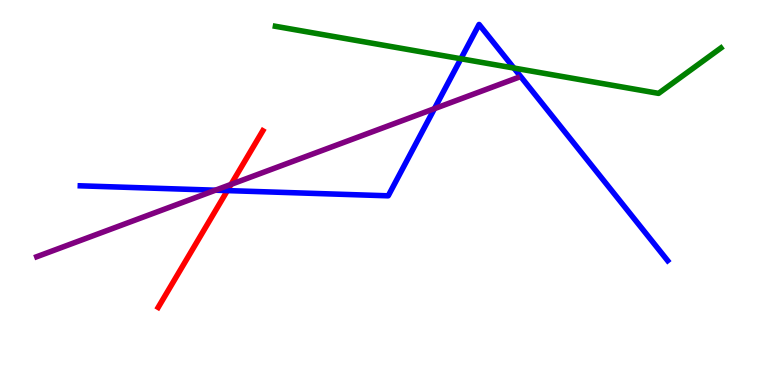[{'lines': ['blue', 'red'], 'intersections': [{'x': 2.93, 'y': 5.05}]}, {'lines': ['green', 'red'], 'intersections': []}, {'lines': ['purple', 'red'], 'intersections': [{'x': 2.98, 'y': 5.21}]}, {'lines': ['blue', 'green'], 'intersections': [{'x': 5.95, 'y': 8.47}, {'x': 6.63, 'y': 8.23}]}, {'lines': ['blue', 'purple'], 'intersections': [{'x': 2.78, 'y': 5.06}, {'x': 5.61, 'y': 7.18}]}, {'lines': ['green', 'purple'], 'intersections': []}]